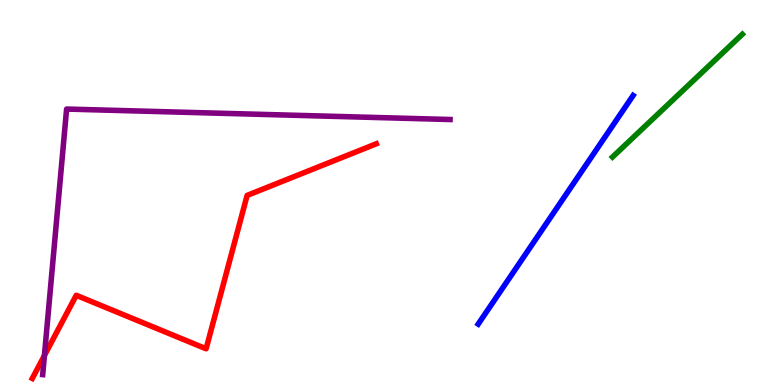[{'lines': ['blue', 'red'], 'intersections': []}, {'lines': ['green', 'red'], 'intersections': []}, {'lines': ['purple', 'red'], 'intersections': [{'x': 0.573, 'y': 0.766}]}, {'lines': ['blue', 'green'], 'intersections': []}, {'lines': ['blue', 'purple'], 'intersections': []}, {'lines': ['green', 'purple'], 'intersections': []}]